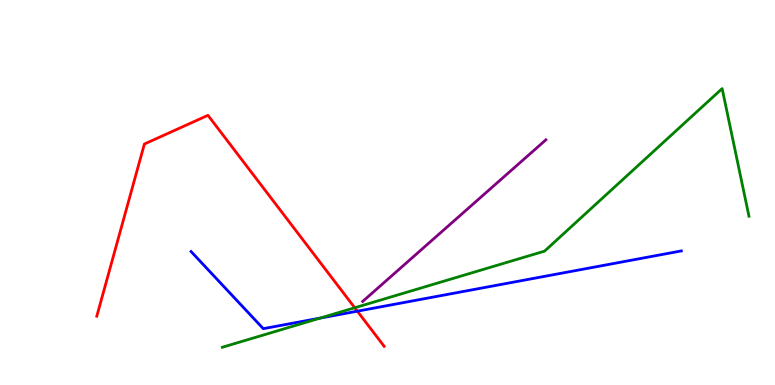[{'lines': ['blue', 'red'], 'intersections': [{'x': 4.61, 'y': 1.92}]}, {'lines': ['green', 'red'], 'intersections': [{'x': 4.58, 'y': 2.01}]}, {'lines': ['purple', 'red'], 'intersections': []}, {'lines': ['blue', 'green'], 'intersections': [{'x': 4.13, 'y': 1.74}]}, {'lines': ['blue', 'purple'], 'intersections': []}, {'lines': ['green', 'purple'], 'intersections': []}]